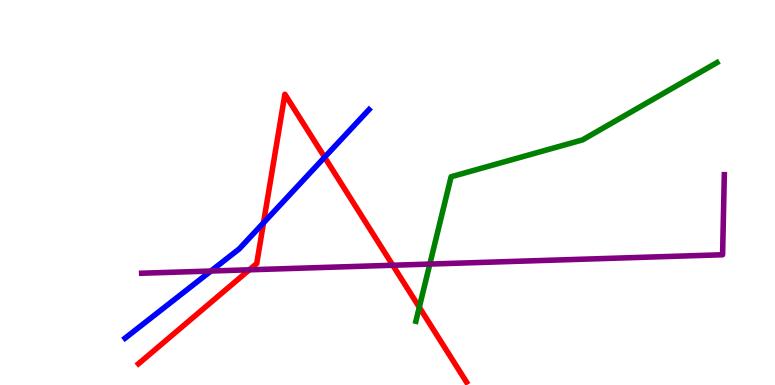[{'lines': ['blue', 'red'], 'intersections': [{'x': 3.4, 'y': 4.21}, {'x': 4.19, 'y': 5.92}]}, {'lines': ['green', 'red'], 'intersections': [{'x': 5.41, 'y': 2.02}]}, {'lines': ['purple', 'red'], 'intersections': [{'x': 3.22, 'y': 2.99}, {'x': 5.07, 'y': 3.11}]}, {'lines': ['blue', 'green'], 'intersections': []}, {'lines': ['blue', 'purple'], 'intersections': [{'x': 2.72, 'y': 2.96}]}, {'lines': ['green', 'purple'], 'intersections': [{'x': 5.55, 'y': 3.14}]}]